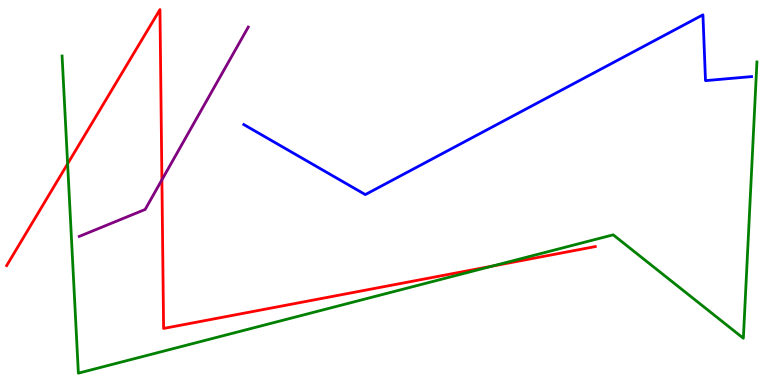[{'lines': ['blue', 'red'], 'intersections': []}, {'lines': ['green', 'red'], 'intersections': [{'x': 0.872, 'y': 5.75}, {'x': 6.35, 'y': 3.09}]}, {'lines': ['purple', 'red'], 'intersections': [{'x': 2.09, 'y': 5.33}]}, {'lines': ['blue', 'green'], 'intersections': []}, {'lines': ['blue', 'purple'], 'intersections': []}, {'lines': ['green', 'purple'], 'intersections': []}]